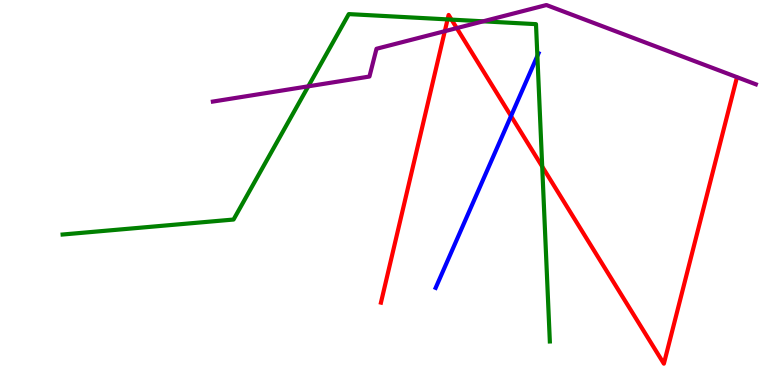[{'lines': ['blue', 'red'], 'intersections': [{'x': 6.59, 'y': 6.99}]}, {'lines': ['green', 'red'], 'intersections': [{'x': 5.78, 'y': 9.5}, {'x': 5.83, 'y': 9.49}, {'x': 7.0, 'y': 5.67}]}, {'lines': ['purple', 'red'], 'intersections': [{'x': 5.74, 'y': 9.19}, {'x': 5.89, 'y': 9.27}]}, {'lines': ['blue', 'green'], 'intersections': [{'x': 6.93, 'y': 8.55}]}, {'lines': ['blue', 'purple'], 'intersections': []}, {'lines': ['green', 'purple'], 'intersections': [{'x': 3.98, 'y': 7.76}, {'x': 6.23, 'y': 9.45}]}]